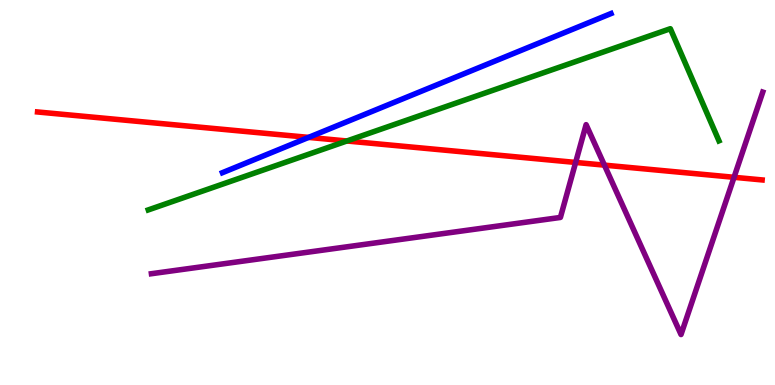[{'lines': ['blue', 'red'], 'intersections': [{'x': 3.98, 'y': 6.43}]}, {'lines': ['green', 'red'], 'intersections': [{'x': 4.48, 'y': 6.34}]}, {'lines': ['purple', 'red'], 'intersections': [{'x': 7.43, 'y': 5.78}, {'x': 7.8, 'y': 5.71}, {'x': 9.47, 'y': 5.39}]}, {'lines': ['blue', 'green'], 'intersections': []}, {'lines': ['blue', 'purple'], 'intersections': []}, {'lines': ['green', 'purple'], 'intersections': []}]